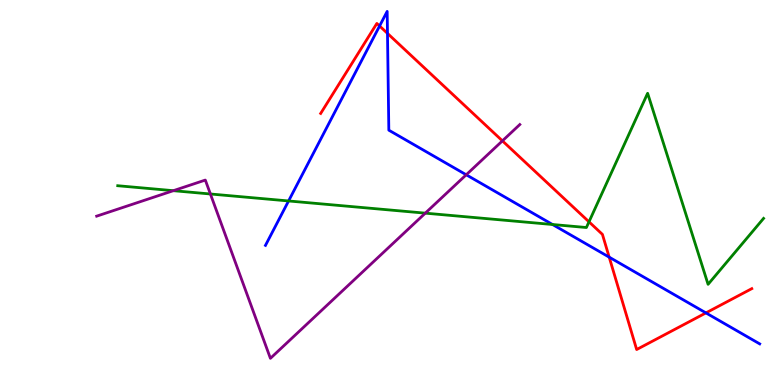[{'lines': ['blue', 'red'], 'intersections': [{'x': 4.9, 'y': 9.32}, {'x': 5.0, 'y': 9.13}, {'x': 7.86, 'y': 3.32}, {'x': 9.11, 'y': 1.87}]}, {'lines': ['green', 'red'], 'intersections': [{'x': 7.6, 'y': 4.24}]}, {'lines': ['purple', 'red'], 'intersections': [{'x': 6.48, 'y': 6.34}]}, {'lines': ['blue', 'green'], 'intersections': [{'x': 3.72, 'y': 4.78}, {'x': 7.13, 'y': 4.17}]}, {'lines': ['blue', 'purple'], 'intersections': [{'x': 6.02, 'y': 5.46}]}, {'lines': ['green', 'purple'], 'intersections': [{'x': 2.24, 'y': 5.05}, {'x': 2.71, 'y': 4.96}, {'x': 5.49, 'y': 4.46}]}]